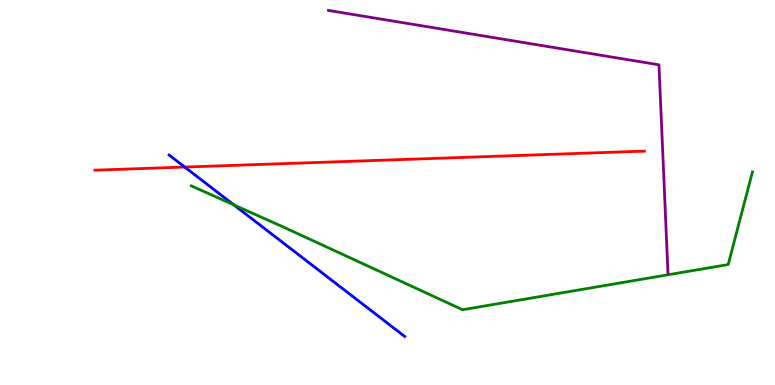[{'lines': ['blue', 'red'], 'intersections': [{'x': 2.38, 'y': 5.66}]}, {'lines': ['green', 'red'], 'intersections': []}, {'lines': ['purple', 'red'], 'intersections': []}, {'lines': ['blue', 'green'], 'intersections': [{'x': 3.02, 'y': 4.68}]}, {'lines': ['blue', 'purple'], 'intersections': []}, {'lines': ['green', 'purple'], 'intersections': []}]